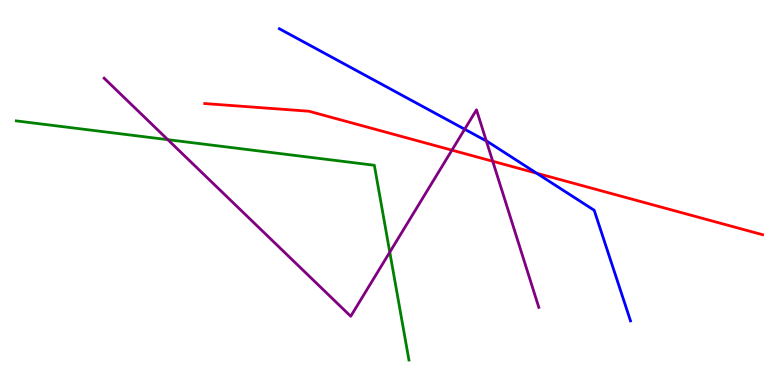[{'lines': ['blue', 'red'], 'intersections': [{'x': 6.92, 'y': 5.5}]}, {'lines': ['green', 'red'], 'intersections': []}, {'lines': ['purple', 'red'], 'intersections': [{'x': 5.83, 'y': 6.1}, {'x': 6.36, 'y': 5.81}]}, {'lines': ['blue', 'green'], 'intersections': []}, {'lines': ['blue', 'purple'], 'intersections': [{'x': 6.0, 'y': 6.64}, {'x': 6.28, 'y': 6.34}]}, {'lines': ['green', 'purple'], 'intersections': [{'x': 2.17, 'y': 6.37}, {'x': 5.03, 'y': 3.45}]}]